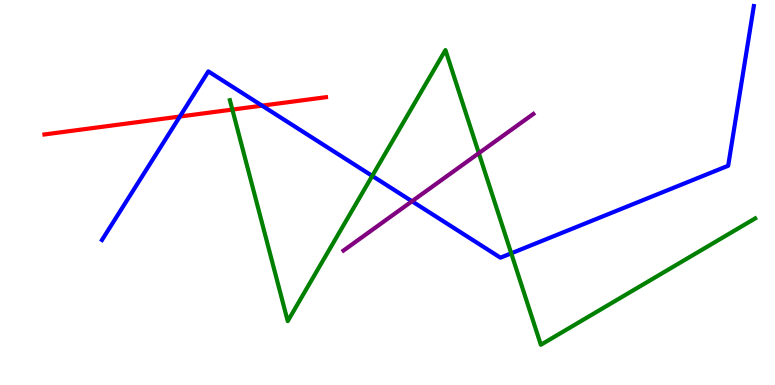[{'lines': ['blue', 'red'], 'intersections': [{'x': 2.32, 'y': 6.97}, {'x': 3.38, 'y': 7.26}]}, {'lines': ['green', 'red'], 'intersections': [{'x': 3.0, 'y': 7.15}]}, {'lines': ['purple', 'red'], 'intersections': []}, {'lines': ['blue', 'green'], 'intersections': [{'x': 4.8, 'y': 5.43}, {'x': 6.6, 'y': 3.42}]}, {'lines': ['blue', 'purple'], 'intersections': [{'x': 5.32, 'y': 4.77}]}, {'lines': ['green', 'purple'], 'intersections': [{'x': 6.18, 'y': 6.02}]}]